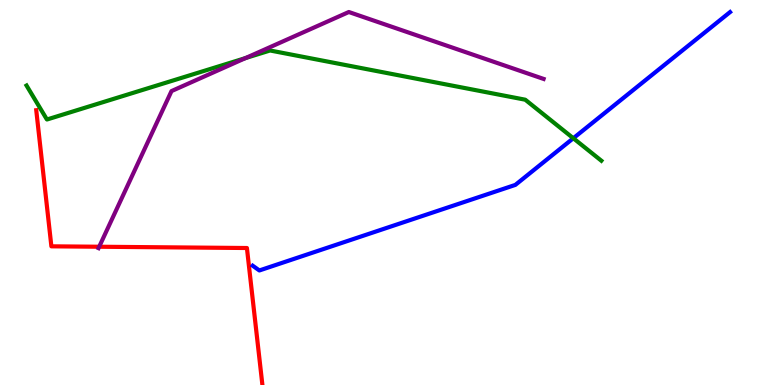[{'lines': ['blue', 'red'], 'intersections': []}, {'lines': ['green', 'red'], 'intersections': []}, {'lines': ['purple', 'red'], 'intersections': [{'x': 1.28, 'y': 3.59}]}, {'lines': ['blue', 'green'], 'intersections': [{'x': 7.4, 'y': 6.41}]}, {'lines': ['blue', 'purple'], 'intersections': []}, {'lines': ['green', 'purple'], 'intersections': [{'x': 3.17, 'y': 8.49}]}]